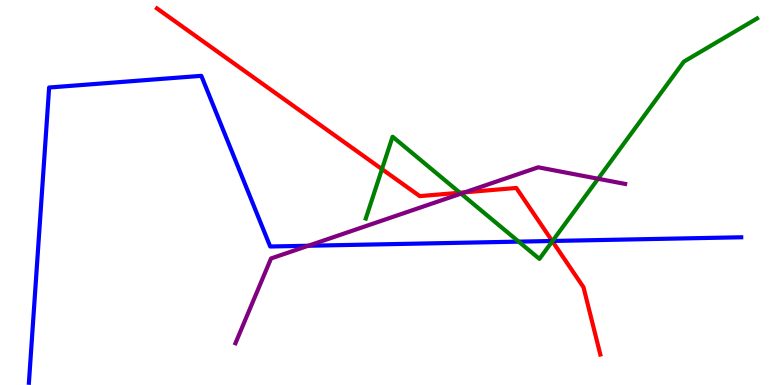[{'lines': ['blue', 'red'], 'intersections': [{'x': 7.13, 'y': 3.74}]}, {'lines': ['green', 'red'], 'intersections': [{'x': 4.93, 'y': 5.61}, {'x': 5.93, 'y': 4.99}, {'x': 7.13, 'y': 3.73}]}, {'lines': ['purple', 'red'], 'intersections': [{'x': 6.0, 'y': 5.01}]}, {'lines': ['blue', 'green'], 'intersections': [{'x': 6.69, 'y': 3.72}, {'x': 7.13, 'y': 3.74}]}, {'lines': ['blue', 'purple'], 'intersections': [{'x': 3.98, 'y': 3.62}]}, {'lines': ['green', 'purple'], 'intersections': [{'x': 5.95, 'y': 4.97}, {'x': 7.72, 'y': 5.36}]}]